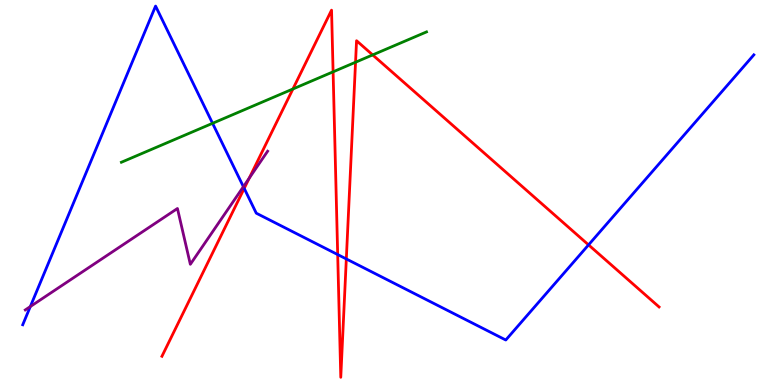[{'lines': ['blue', 'red'], 'intersections': [{'x': 3.15, 'y': 5.11}, {'x': 4.36, 'y': 3.39}, {'x': 4.47, 'y': 3.27}, {'x': 7.59, 'y': 3.64}]}, {'lines': ['green', 'red'], 'intersections': [{'x': 3.78, 'y': 7.69}, {'x': 4.3, 'y': 8.13}, {'x': 4.59, 'y': 8.38}, {'x': 4.81, 'y': 8.57}]}, {'lines': ['purple', 'red'], 'intersections': [{'x': 3.22, 'y': 5.37}]}, {'lines': ['blue', 'green'], 'intersections': [{'x': 2.74, 'y': 6.8}]}, {'lines': ['blue', 'purple'], 'intersections': [{'x': 0.391, 'y': 2.04}, {'x': 3.14, 'y': 5.15}]}, {'lines': ['green', 'purple'], 'intersections': []}]